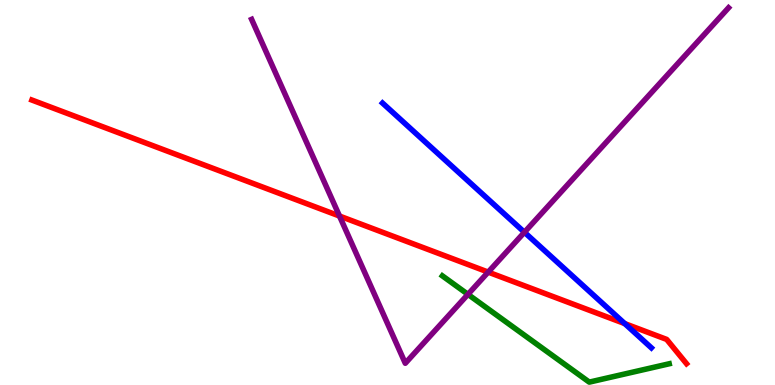[{'lines': ['blue', 'red'], 'intersections': [{'x': 8.06, 'y': 1.59}]}, {'lines': ['green', 'red'], 'intersections': []}, {'lines': ['purple', 'red'], 'intersections': [{'x': 4.38, 'y': 4.39}, {'x': 6.3, 'y': 2.93}]}, {'lines': ['blue', 'green'], 'intersections': []}, {'lines': ['blue', 'purple'], 'intersections': [{'x': 6.77, 'y': 3.97}]}, {'lines': ['green', 'purple'], 'intersections': [{'x': 6.04, 'y': 2.35}]}]